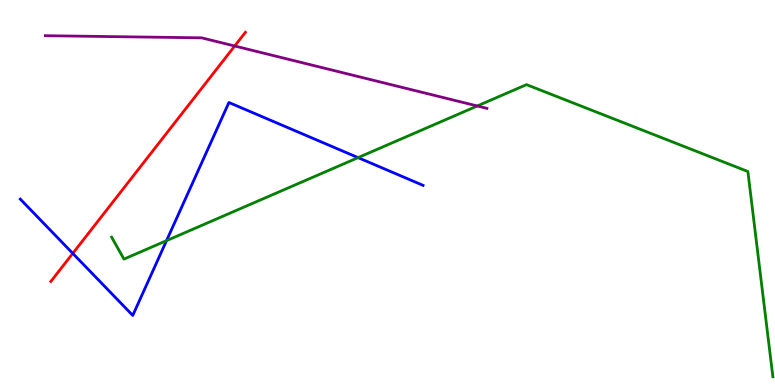[{'lines': ['blue', 'red'], 'intersections': [{'x': 0.939, 'y': 3.42}]}, {'lines': ['green', 'red'], 'intersections': []}, {'lines': ['purple', 'red'], 'intersections': [{'x': 3.03, 'y': 8.81}]}, {'lines': ['blue', 'green'], 'intersections': [{'x': 2.15, 'y': 3.75}, {'x': 4.62, 'y': 5.91}]}, {'lines': ['blue', 'purple'], 'intersections': []}, {'lines': ['green', 'purple'], 'intersections': [{'x': 6.16, 'y': 7.25}]}]